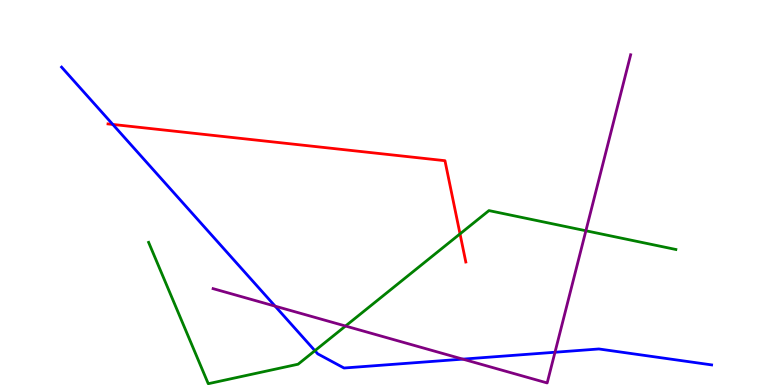[{'lines': ['blue', 'red'], 'intersections': [{'x': 1.46, 'y': 6.77}]}, {'lines': ['green', 'red'], 'intersections': [{'x': 5.94, 'y': 3.93}]}, {'lines': ['purple', 'red'], 'intersections': []}, {'lines': ['blue', 'green'], 'intersections': [{'x': 4.06, 'y': 0.891}]}, {'lines': ['blue', 'purple'], 'intersections': [{'x': 3.55, 'y': 2.05}, {'x': 5.97, 'y': 0.672}, {'x': 7.16, 'y': 0.851}]}, {'lines': ['green', 'purple'], 'intersections': [{'x': 4.46, 'y': 1.53}, {'x': 7.56, 'y': 4.01}]}]